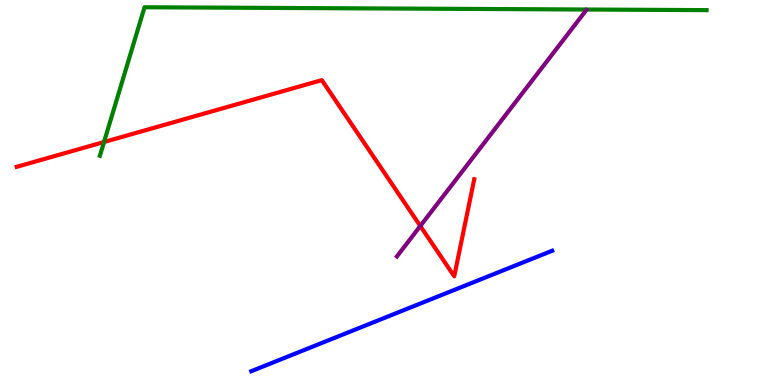[{'lines': ['blue', 'red'], 'intersections': []}, {'lines': ['green', 'red'], 'intersections': [{'x': 1.34, 'y': 6.31}]}, {'lines': ['purple', 'red'], 'intersections': [{'x': 5.42, 'y': 4.13}]}, {'lines': ['blue', 'green'], 'intersections': []}, {'lines': ['blue', 'purple'], 'intersections': []}, {'lines': ['green', 'purple'], 'intersections': []}]